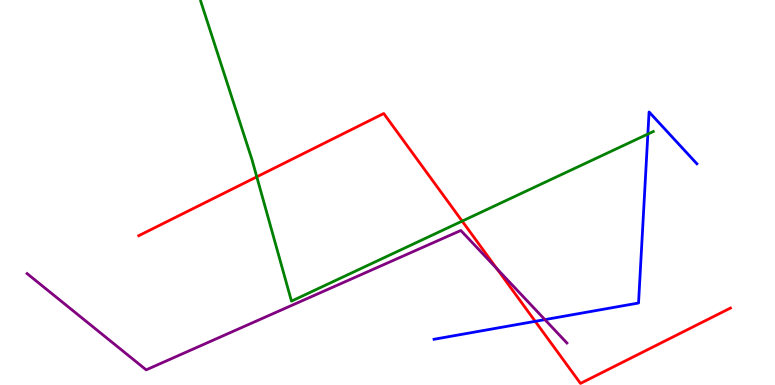[{'lines': ['blue', 'red'], 'intersections': [{'x': 6.91, 'y': 1.65}]}, {'lines': ['green', 'red'], 'intersections': [{'x': 3.31, 'y': 5.41}, {'x': 5.96, 'y': 4.26}]}, {'lines': ['purple', 'red'], 'intersections': [{'x': 6.41, 'y': 3.02}]}, {'lines': ['blue', 'green'], 'intersections': [{'x': 8.36, 'y': 6.52}]}, {'lines': ['blue', 'purple'], 'intersections': [{'x': 7.03, 'y': 1.7}]}, {'lines': ['green', 'purple'], 'intersections': []}]